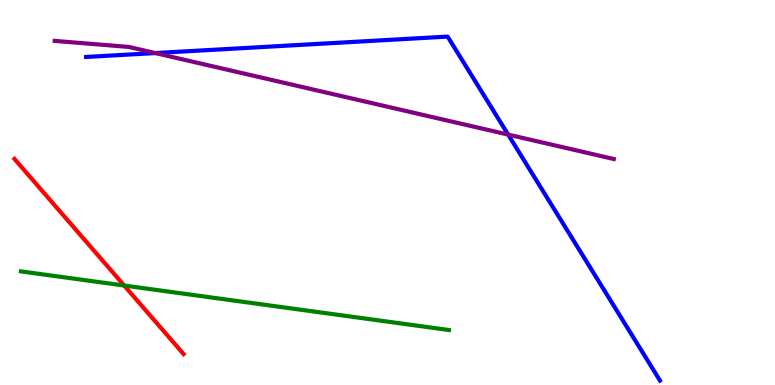[{'lines': ['blue', 'red'], 'intersections': []}, {'lines': ['green', 'red'], 'intersections': [{'x': 1.6, 'y': 2.58}]}, {'lines': ['purple', 'red'], 'intersections': []}, {'lines': ['blue', 'green'], 'intersections': []}, {'lines': ['blue', 'purple'], 'intersections': [{'x': 2.0, 'y': 8.62}, {'x': 6.56, 'y': 6.5}]}, {'lines': ['green', 'purple'], 'intersections': []}]